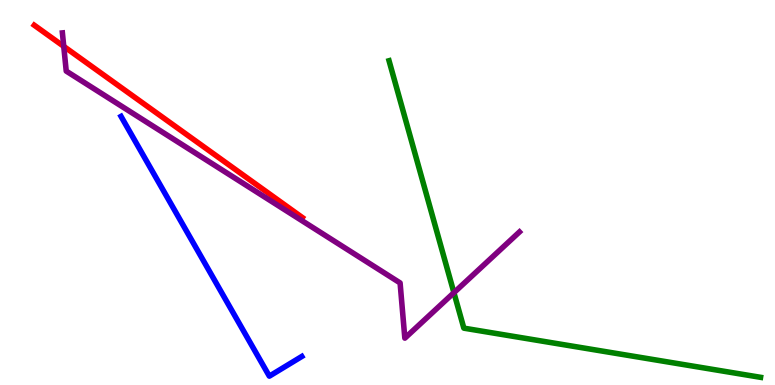[{'lines': ['blue', 'red'], 'intersections': []}, {'lines': ['green', 'red'], 'intersections': []}, {'lines': ['purple', 'red'], 'intersections': [{'x': 0.823, 'y': 8.8}]}, {'lines': ['blue', 'green'], 'intersections': []}, {'lines': ['blue', 'purple'], 'intersections': []}, {'lines': ['green', 'purple'], 'intersections': [{'x': 5.86, 'y': 2.4}]}]